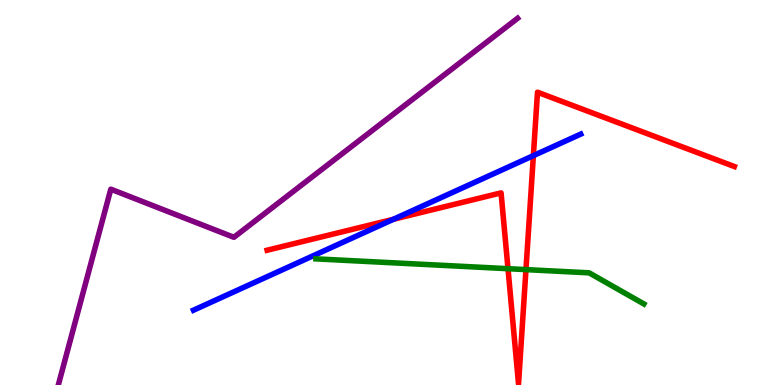[{'lines': ['blue', 'red'], 'intersections': [{'x': 5.08, 'y': 4.3}, {'x': 6.88, 'y': 5.96}]}, {'lines': ['green', 'red'], 'intersections': [{'x': 6.55, 'y': 3.02}, {'x': 6.79, 'y': 3.0}]}, {'lines': ['purple', 'red'], 'intersections': []}, {'lines': ['blue', 'green'], 'intersections': []}, {'lines': ['blue', 'purple'], 'intersections': []}, {'lines': ['green', 'purple'], 'intersections': []}]